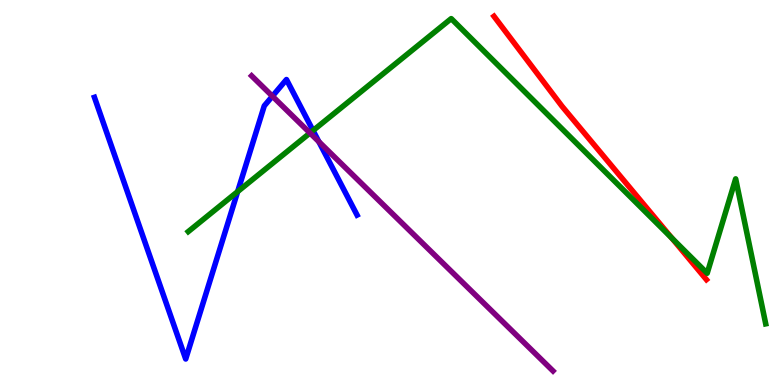[{'lines': ['blue', 'red'], 'intersections': []}, {'lines': ['green', 'red'], 'intersections': [{'x': 8.67, 'y': 3.82}]}, {'lines': ['purple', 'red'], 'intersections': []}, {'lines': ['blue', 'green'], 'intersections': [{'x': 3.07, 'y': 5.02}, {'x': 4.04, 'y': 6.61}]}, {'lines': ['blue', 'purple'], 'intersections': [{'x': 3.51, 'y': 7.5}, {'x': 4.11, 'y': 6.32}]}, {'lines': ['green', 'purple'], 'intersections': [{'x': 4.0, 'y': 6.55}]}]